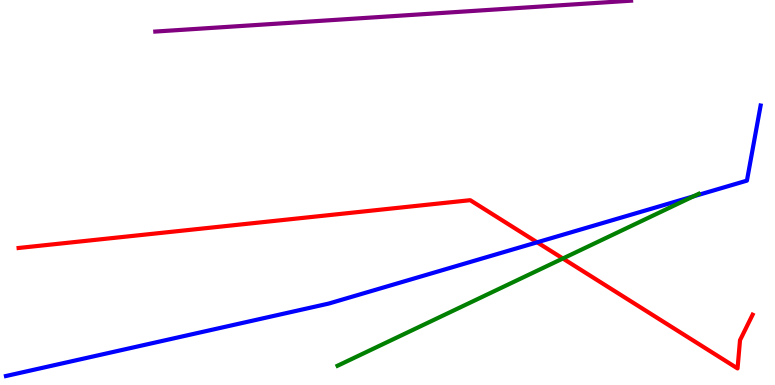[{'lines': ['blue', 'red'], 'intersections': [{'x': 6.93, 'y': 3.71}]}, {'lines': ['green', 'red'], 'intersections': [{'x': 7.26, 'y': 3.29}]}, {'lines': ['purple', 'red'], 'intersections': []}, {'lines': ['blue', 'green'], 'intersections': [{'x': 8.95, 'y': 4.9}]}, {'lines': ['blue', 'purple'], 'intersections': []}, {'lines': ['green', 'purple'], 'intersections': []}]